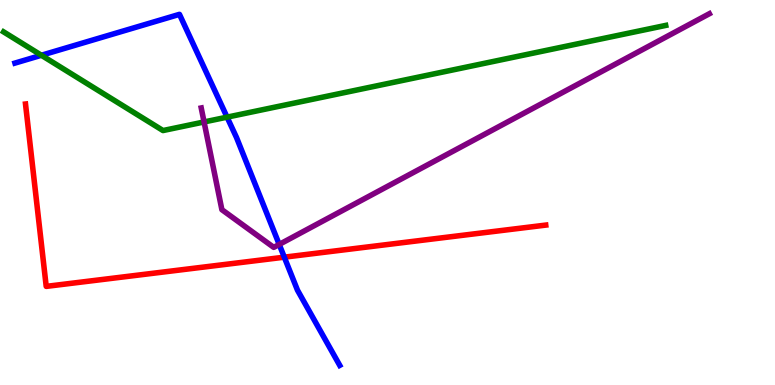[{'lines': ['blue', 'red'], 'intersections': [{'x': 3.67, 'y': 3.32}]}, {'lines': ['green', 'red'], 'intersections': []}, {'lines': ['purple', 'red'], 'intersections': []}, {'lines': ['blue', 'green'], 'intersections': [{'x': 0.534, 'y': 8.56}, {'x': 2.93, 'y': 6.96}]}, {'lines': ['blue', 'purple'], 'intersections': [{'x': 3.6, 'y': 3.65}]}, {'lines': ['green', 'purple'], 'intersections': [{'x': 2.63, 'y': 6.83}]}]